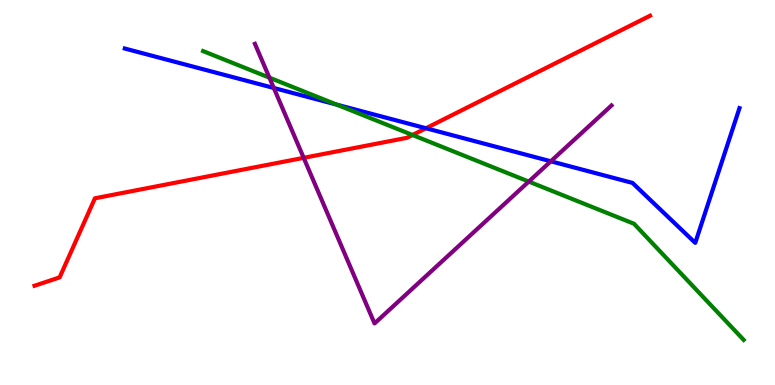[{'lines': ['blue', 'red'], 'intersections': [{'x': 5.5, 'y': 6.67}]}, {'lines': ['green', 'red'], 'intersections': [{'x': 5.32, 'y': 6.49}]}, {'lines': ['purple', 'red'], 'intersections': [{'x': 3.92, 'y': 5.9}]}, {'lines': ['blue', 'green'], 'intersections': [{'x': 4.34, 'y': 7.28}]}, {'lines': ['blue', 'purple'], 'intersections': [{'x': 3.53, 'y': 7.71}, {'x': 7.11, 'y': 5.81}]}, {'lines': ['green', 'purple'], 'intersections': [{'x': 3.48, 'y': 7.98}, {'x': 6.82, 'y': 5.28}]}]